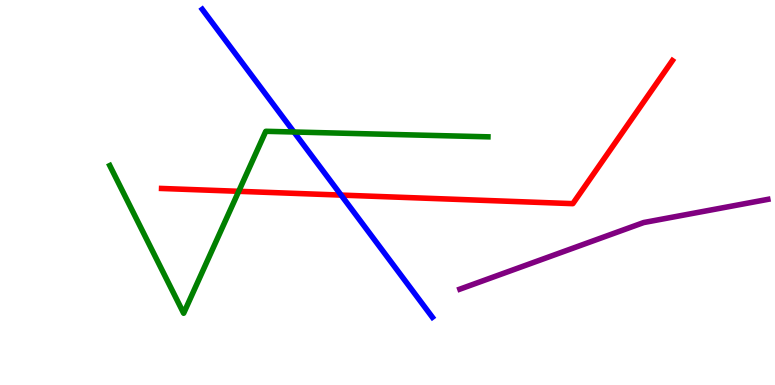[{'lines': ['blue', 'red'], 'intersections': [{'x': 4.4, 'y': 4.93}]}, {'lines': ['green', 'red'], 'intersections': [{'x': 3.08, 'y': 5.03}]}, {'lines': ['purple', 'red'], 'intersections': []}, {'lines': ['blue', 'green'], 'intersections': [{'x': 3.79, 'y': 6.57}]}, {'lines': ['blue', 'purple'], 'intersections': []}, {'lines': ['green', 'purple'], 'intersections': []}]